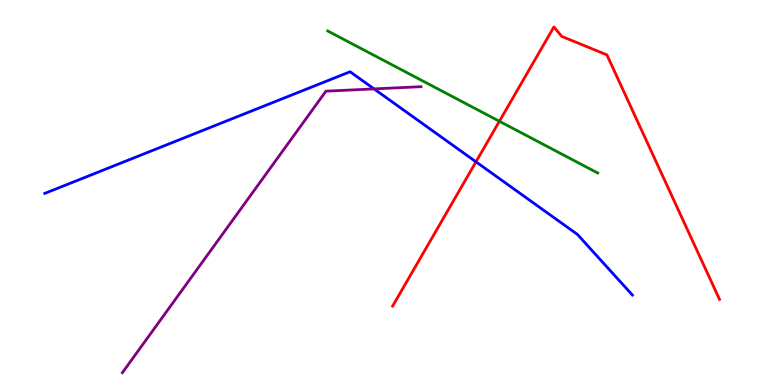[{'lines': ['blue', 'red'], 'intersections': [{'x': 6.14, 'y': 5.8}]}, {'lines': ['green', 'red'], 'intersections': [{'x': 6.44, 'y': 6.85}]}, {'lines': ['purple', 'red'], 'intersections': []}, {'lines': ['blue', 'green'], 'intersections': []}, {'lines': ['blue', 'purple'], 'intersections': [{'x': 4.83, 'y': 7.69}]}, {'lines': ['green', 'purple'], 'intersections': []}]